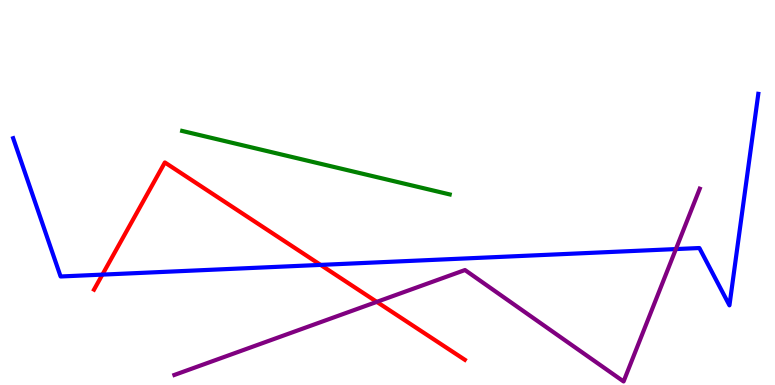[{'lines': ['blue', 'red'], 'intersections': [{'x': 1.32, 'y': 2.87}, {'x': 4.14, 'y': 3.12}]}, {'lines': ['green', 'red'], 'intersections': []}, {'lines': ['purple', 'red'], 'intersections': [{'x': 4.86, 'y': 2.16}]}, {'lines': ['blue', 'green'], 'intersections': []}, {'lines': ['blue', 'purple'], 'intersections': [{'x': 8.72, 'y': 3.53}]}, {'lines': ['green', 'purple'], 'intersections': []}]